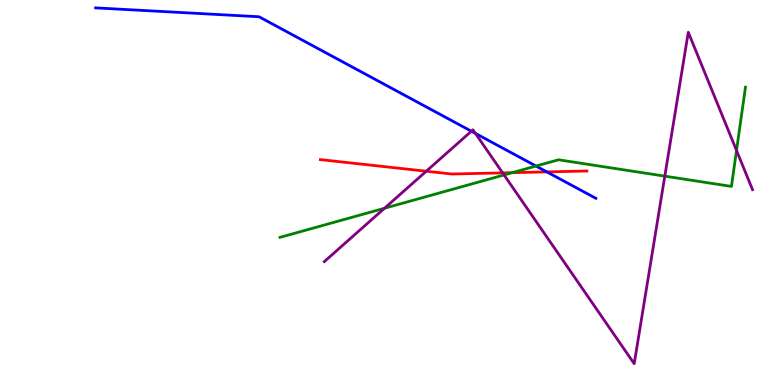[{'lines': ['blue', 'red'], 'intersections': [{'x': 7.06, 'y': 5.54}]}, {'lines': ['green', 'red'], 'intersections': [{'x': 6.61, 'y': 5.52}]}, {'lines': ['purple', 'red'], 'intersections': [{'x': 5.5, 'y': 5.55}, {'x': 6.49, 'y': 5.51}]}, {'lines': ['blue', 'green'], 'intersections': [{'x': 6.92, 'y': 5.69}]}, {'lines': ['blue', 'purple'], 'intersections': [{'x': 6.08, 'y': 6.59}, {'x': 6.13, 'y': 6.54}]}, {'lines': ['green', 'purple'], 'intersections': [{'x': 4.96, 'y': 4.59}, {'x': 6.5, 'y': 5.46}, {'x': 8.58, 'y': 5.42}, {'x': 9.5, 'y': 6.09}]}]